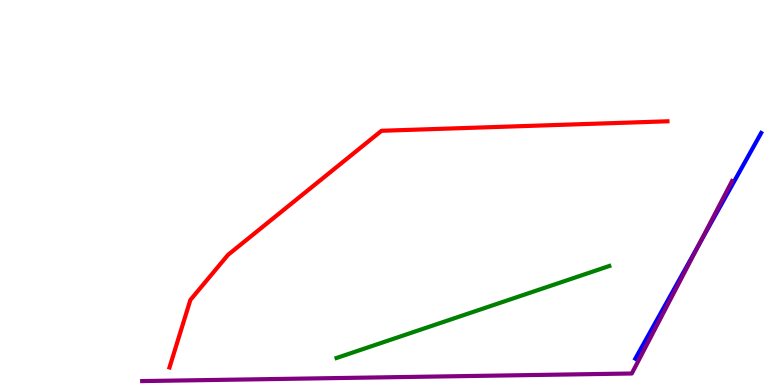[{'lines': ['blue', 'red'], 'intersections': []}, {'lines': ['green', 'red'], 'intersections': []}, {'lines': ['purple', 'red'], 'intersections': []}, {'lines': ['blue', 'green'], 'intersections': []}, {'lines': ['blue', 'purple'], 'intersections': [{'x': 9.02, 'y': 3.67}]}, {'lines': ['green', 'purple'], 'intersections': []}]